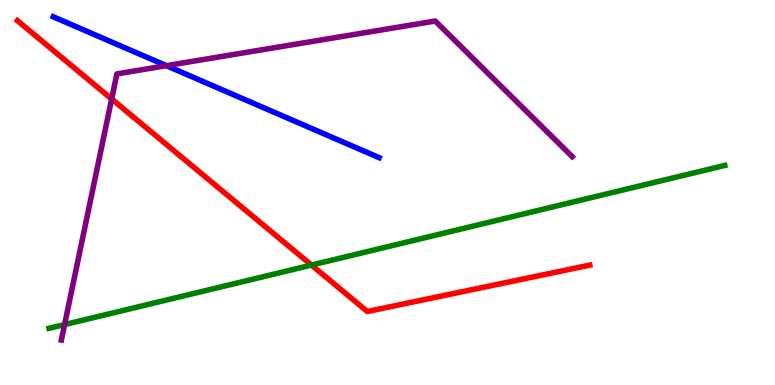[{'lines': ['blue', 'red'], 'intersections': []}, {'lines': ['green', 'red'], 'intersections': [{'x': 4.02, 'y': 3.11}]}, {'lines': ['purple', 'red'], 'intersections': [{'x': 1.44, 'y': 7.43}]}, {'lines': ['blue', 'green'], 'intersections': []}, {'lines': ['blue', 'purple'], 'intersections': [{'x': 2.15, 'y': 8.29}]}, {'lines': ['green', 'purple'], 'intersections': [{'x': 0.833, 'y': 1.57}]}]